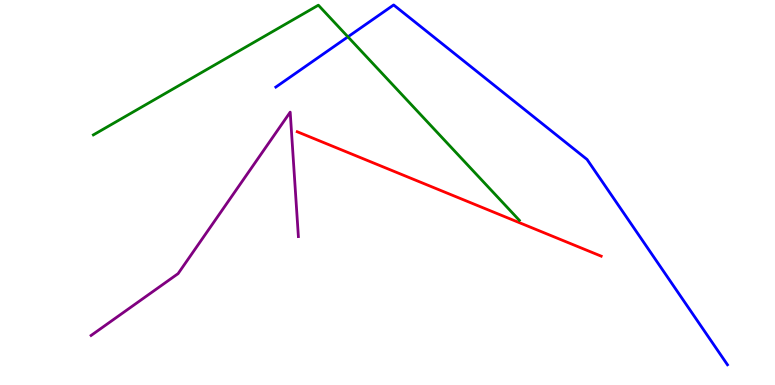[{'lines': ['blue', 'red'], 'intersections': []}, {'lines': ['green', 'red'], 'intersections': []}, {'lines': ['purple', 'red'], 'intersections': []}, {'lines': ['blue', 'green'], 'intersections': [{'x': 4.49, 'y': 9.04}]}, {'lines': ['blue', 'purple'], 'intersections': []}, {'lines': ['green', 'purple'], 'intersections': []}]